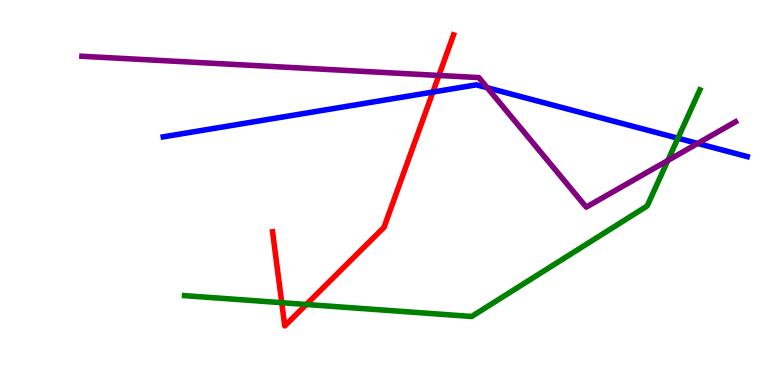[{'lines': ['blue', 'red'], 'intersections': [{'x': 5.59, 'y': 7.61}]}, {'lines': ['green', 'red'], 'intersections': [{'x': 3.64, 'y': 2.14}, {'x': 3.95, 'y': 2.09}]}, {'lines': ['purple', 'red'], 'intersections': [{'x': 5.66, 'y': 8.04}]}, {'lines': ['blue', 'green'], 'intersections': [{'x': 8.75, 'y': 6.41}]}, {'lines': ['blue', 'purple'], 'intersections': [{'x': 6.29, 'y': 7.72}, {'x': 9.0, 'y': 6.27}]}, {'lines': ['green', 'purple'], 'intersections': [{'x': 8.62, 'y': 5.83}]}]